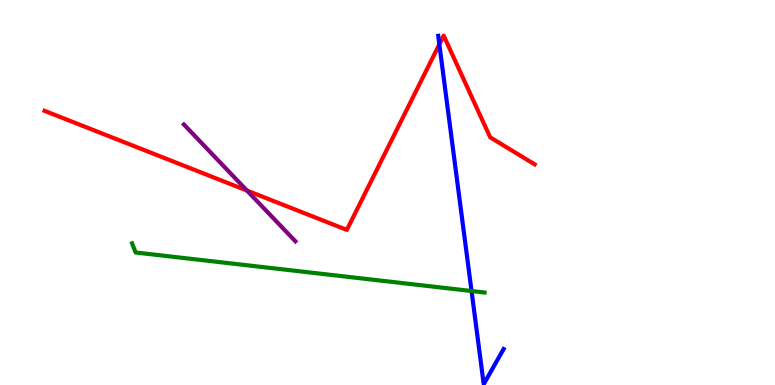[{'lines': ['blue', 'red'], 'intersections': [{'x': 5.67, 'y': 8.85}]}, {'lines': ['green', 'red'], 'intersections': []}, {'lines': ['purple', 'red'], 'intersections': [{'x': 3.19, 'y': 5.05}]}, {'lines': ['blue', 'green'], 'intersections': [{'x': 6.08, 'y': 2.44}]}, {'lines': ['blue', 'purple'], 'intersections': []}, {'lines': ['green', 'purple'], 'intersections': []}]